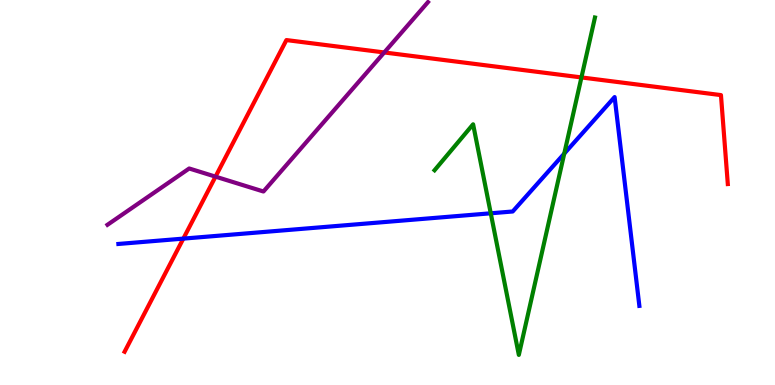[{'lines': ['blue', 'red'], 'intersections': [{'x': 2.37, 'y': 3.8}]}, {'lines': ['green', 'red'], 'intersections': [{'x': 7.5, 'y': 7.99}]}, {'lines': ['purple', 'red'], 'intersections': [{'x': 2.78, 'y': 5.41}, {'x': 4.96, 'y': 8.64}]}, {'lines': ['blue', 'green'], 'intersections': [{'x': 6.33, 'y': 4.46}, {'x': 7.28, 'y': 6.01}]}, {'lines': ['blue', 'purple'], 'intersections': []}, {'lines': ['green', 'purple'], 'intersections': []}]